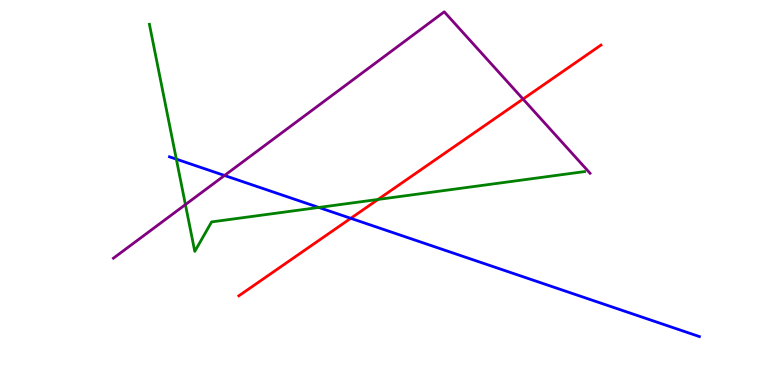[{'lines': ['blue', 'red'], 'intersections': [{'x': 4.53, 'y': 4.33}]}, {'lines': ['green', 'red'], 'intersections': [{'x': 4.88, 'y': 4.82}]}, {'lines': ['purple', 'red'], 'intersections': [{'x': 6.75, 'y': 7.43}]}, {'lines': ['blue', 'green'], 'intersections': [{'x': 2.28, 'y': 5.87}, {'x': 4.11, 'y': 4.61}]}, {'lines': ['blue', 'purple'], 'intersections': [{'x': 2.9, 'y': 5.44}]}, {'lines': ['green', 'purple'], 'intersections': [{'x': 2.39, 'y': 4.69}]}]